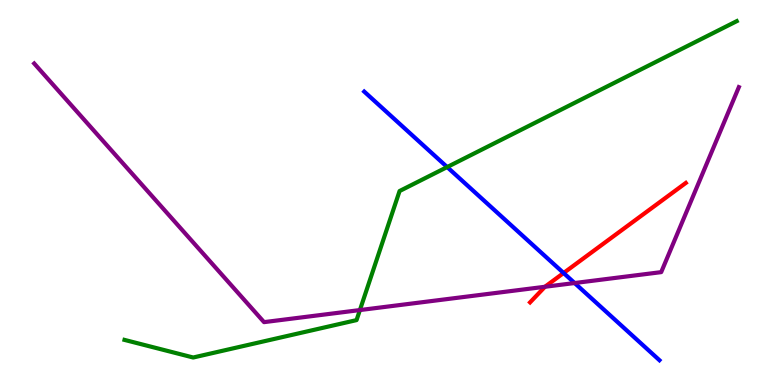[{'lines': ['blue', 'red'], 'intersections': [{'x': 7.27, 'y': 2.91}]}, {'lines': ['green', 'red'], 'intersections': []}, {'lines': ['purple', 'red'], 'intersections': [{'x': 7.03, 'y': 2.55}]}, {'lines': ['blue', 'green'], 'intersections': [{'x': 5.77, 'y': 5.66}]}, {'lines': ['blue', 'purple'], 'intersections': [{'x': 7.41, 'y': 2.65}]}, {'lines': ['green', 'purple'], 'intersections': [{'x': 4.64, 'y': 1.95}]}]